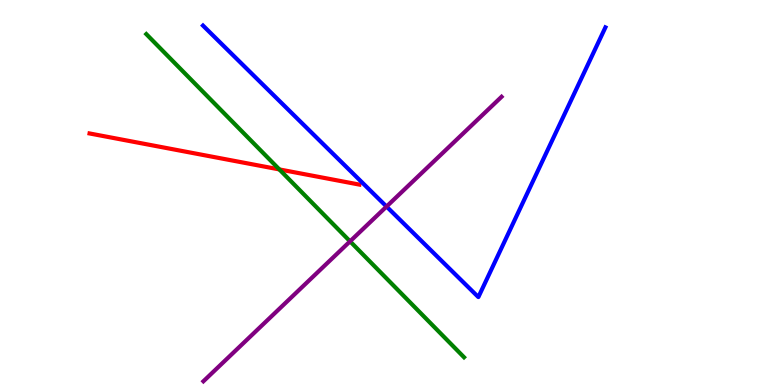[{'lines': ['blue', 'red'], 'intersections': []}, {'lines': ['green', 'red'], 'intersections': [{'x': 3.6, 'y': 5.6}]}, {'lines': ['purple', 'red'], 'intersections': []}, {'lines': ['blue', 'green'], 'intersections': []}, {'lines': ['blue', 'purple'], 'intersections': [{'x': 4.99, 'y': 4.64}]}, {'lines': ['green', 'purple'], 'intersections': [{'x': 4.52, 'y': 3.73}]}]